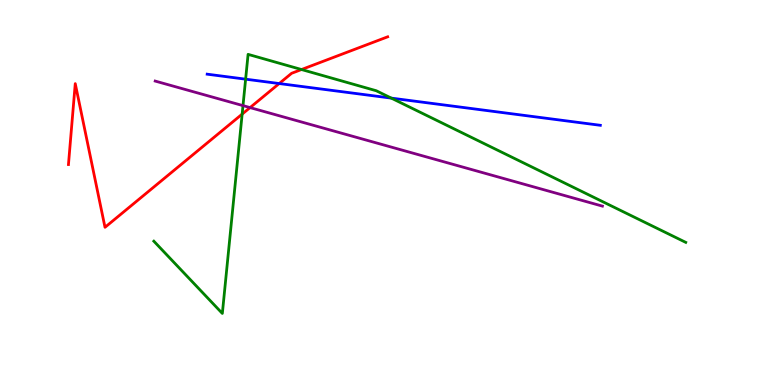[{'lines': ['blue', 'red'], 'intersections': [{'x': 3.6, 'y': 7.83}]}, {'lines': ['green', 'red'], 'intersections': [{'x': 3.12, 'y': 7.04}, {'x': 3.89, 'y': 8.19}]}, {'lines': ['purple', 'red'], 'intersections': [{'x': 3.23, 'y': 7.21}]}, {'lines': ['blue', 'green'], 'intersections': [{'x': 3.17, 'y': 7.94}, {'x': 5.05, 'y': 7.45}]}, {'lines': ['blue', 'purple'], 'intersections': []}, {'lines': ['green', 'purple'], 'intersections': [{'x': 3.14, 'y': 7.26}]}]